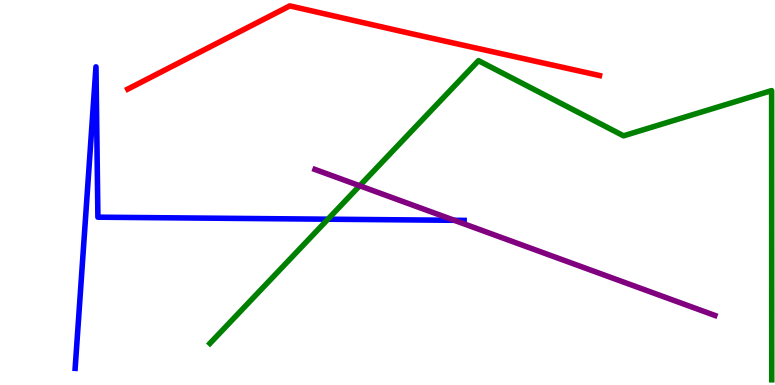[{'lines': ['blue', 'red'], 'intersections': []}, {'lines': ['green', 'red'], 'intersections': []}, {'lines': ['purple', 'red'], 'intersections': []}, {'lines': ['blue', 'green'], 'intersections': [{'x': 4.23, 'y': 4.31}]}, {'lines': ['blue', 'purple'], 'intersections': [{'x': 5.86, 'y': 4.28}]}, {'lines': ['green', 'purple'], 'intersections': [{'x': 4.64, 'y': 5.18}]}]